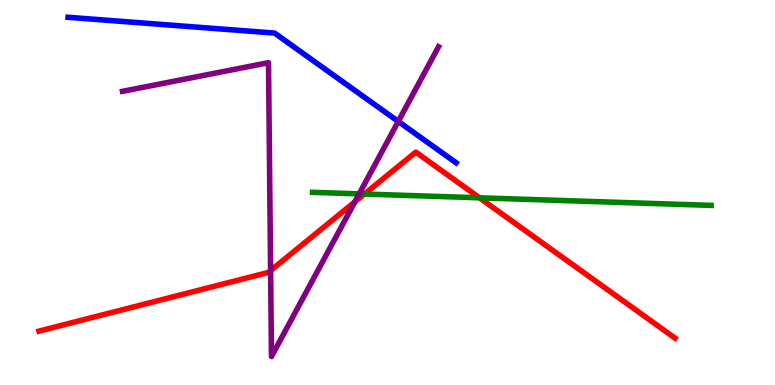[{'lines': ['blue', 'red'], 'intersections': []}, {'lines': ['green', 'red'], 'intersections': [{'x': 4.7, 'y': 4.96}, {'x': 6.19, 'y': 4.86}]}, {'lines': ['purple', 'red'], 'intersections': [{'x': 3.49, 'y': 2.97}, {'x': 4.58, 'y': 4.76}]}, {'lines': ['blue', 'green'], 'intersections': []}, {'lines': ['blue', 'purple'], 'intersections': [{'x': 5.14, 'y': 6.85}]}, {'lines': ['green', 'purple'], 'intersections': [{'x': 4.63, 'y': 4.96}]}]